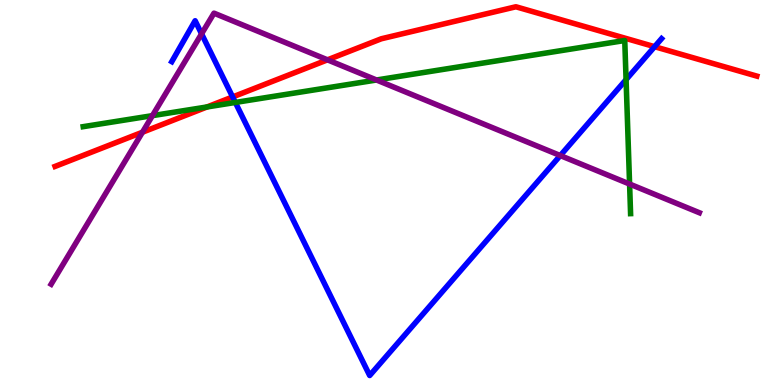[{'lines': ['blue', 'red'], 'intersections': [{'x': 3.0, 'y': 7.48}, {'x': 8.45, 'y': 8.79}]}, {'lines': ['green', 'red'], 'intersections': [{'x': 2.67, 'y': 7.22}]}, {'lines': ['purple', 'red'], 'intersections': [{'x': 1.84, 'y': 6.57}, {'x': 4.23, 'y': 8.45}]}, {'lines': ['blue', 'green'], 'intersections': [{'x': 3.04, 'y': 7.34}, {'x': 8.08, 'y': 7.93}]}, {'lines': ['blue', 'purple'], 'intersections': [{'x': 2.6, 'y': 9.12}, {'x': 7.23, 'y': 5.96}]}, {'lines': ['green', 'purple'], 'intersections': [{'x': 1.97, 'y': 7.0}, {'x': 4.86, 'y': 7.92}, {'x': 8.12, 'y': 5.22}]}]